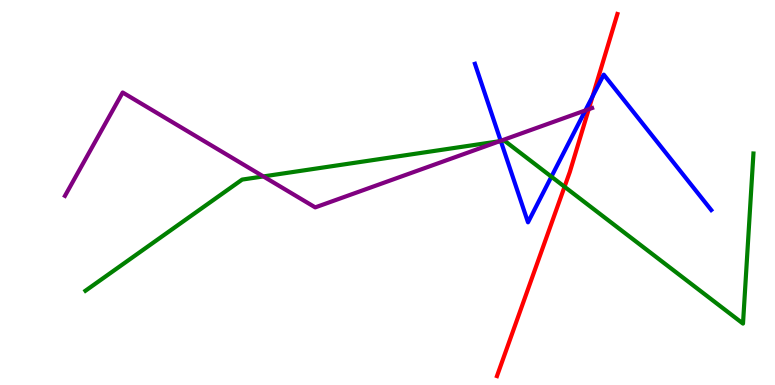[{'lines': ['blue', 'red'], 'intersections': [{'x': 7.65, 'y': 7.5}]}, {'lines': ['green', 'red'], 'intersections': [{'x': 7.28, 'y': 5.15}]}, {'lines': ['purple', 'red'], 'intersections': [{'x': 7.6, 'y': 7.16}]}, {'lines': ['blue', 'green'], 'intersections': [{'x': 6.46, 'y': 6.34}, {'x': 7.11, 'y': 5.41}]}, {'lines': ['blue', 'purple'], 'intersections': [{'x': 6.46, 'y': 6.34}, {'x': 7.55, 'y': 7.13}]}, {'lines': ['green', 'purple'], 'intersections': [{'x': 3.4, 'y': 5.42}, {'x': 6.45, 'y': 6.33}]}]